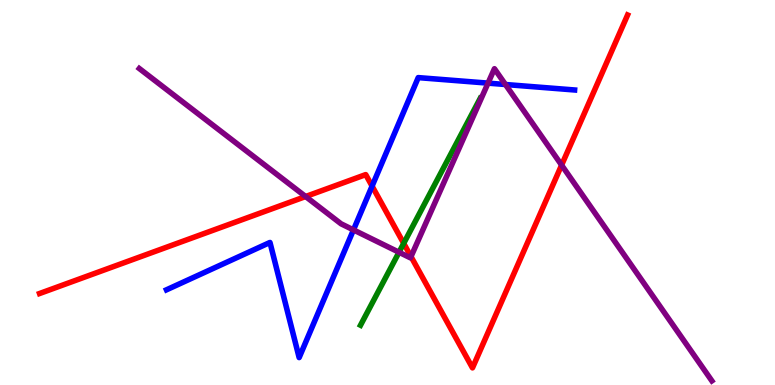[{'lines': ['blue', 'red'], 'intersections': [{'x': 4.8, 'y': 5.17}]}, {'lines': ['green', 'red'], 'intersections': [{'x': 5.21, 'y': 3.68}]}, {'lines': ['purple', 'red'], 'intersections': [{'x': 3.94, 'y': 4.9}, {'x': 5.3, 'y': 3.34}, {'x': 7.25, 'y': 5.71}]}, {'lines': ['blue', 'green'], 'intersections': []}, {'lines': ['blue', 'purple'], 'intersections': [{'x': 4.56, 'y': 4.03}, {'x': 6.3, 'y': 7.84}, {'x': 6.52, 'y': 7.8}]}, {'lines': ['green', 'purple'], 'intersections': [{'x': 5.15, 'y': 3.45}]}]